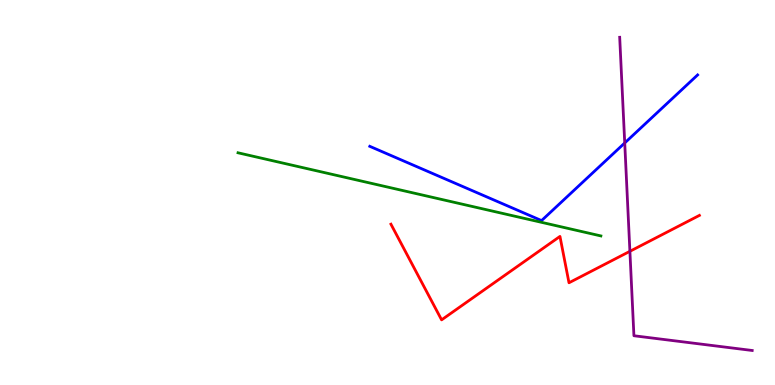[{'lines': ['blue', 'red'], 'intersections': []}, {'lines': ['green', 'red'], 'intersections': []}, {'lines': ['purple', 'red'], 'intersections': [{'x': 8.13, 'y': 3.47}]}, {'lines': ['blue', 'green'], 'intersections': []}, {'lines': ['blue', 'purple'], 'intersections': [{'x': 8.06, 'y': 6.29}]}, {'lines': ['green', 'purple'], 'intersections': []}]